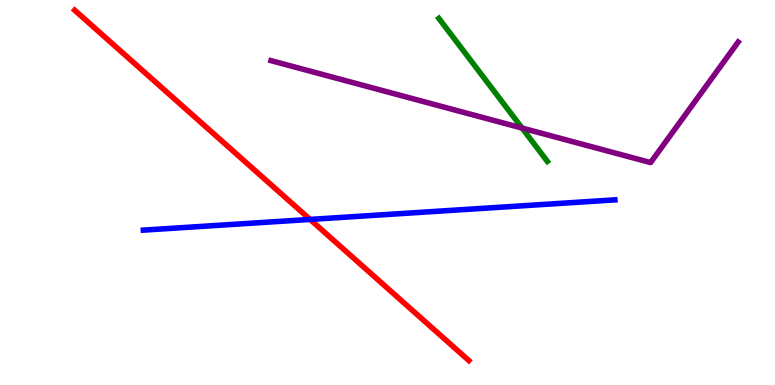[{'lines': ['blue', 'red'], 'intersections': [{'x': 4.0, 'y': 4.3}]}, {'lines': ['green', 'red'], 'intersections': []}, {'lines': ['purple', 'red'], 'intersections': []}, {'lines': ['blue', 'green'], 'intersections': []}, {'lines': ['blue', 'purple'], 'intersections': []}, {'lines': ['green', 'purple'], 'intersections': [{'x': 6.74, 'y': 6.67}]}]